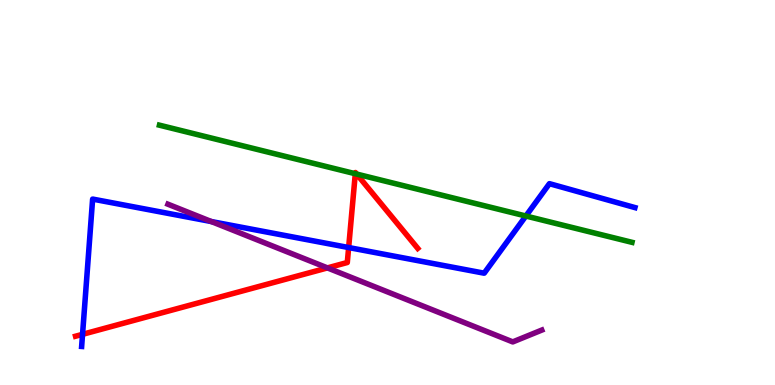[{'lines': ['blue', 'red'], 'intersections': [{'x': 1.07, 'y': 1.32}, {'x': 4.5, 'y': 3.57}]}, {'lines': ['green', 'red'], 'intersections': [{'x': 4.58, 'y': 5.49}, {'x': 4.6, 'y': 5.48}]}, {'lines': ['purple', 'red'], 'intersections': [{'x': 4.22, 'y': 3.04}]}, {'lines': ['blue', 'green'], 'intersections': [{'x': 6.79, 'y': 4.39}]}, {'lines': ['blue', 'purple'], 'intersections': [{'x': 2.73, 'y': 4.25}]}, {'lines': ['green', 'purple'], 'intersections': []}]